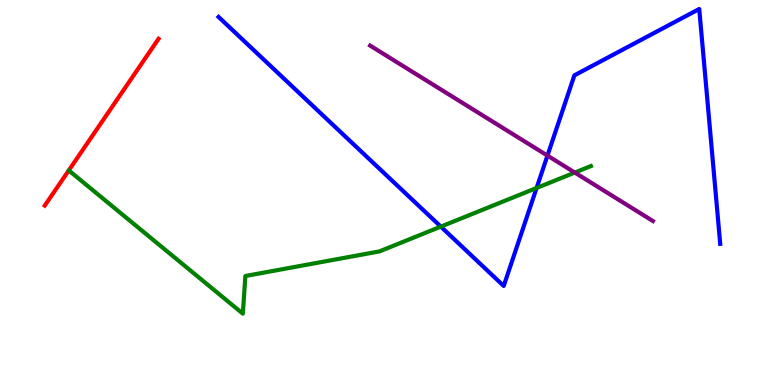[{'lines': ['blue', 'red'], 'intersections': []}, {'lines': ['green', 'red'], 'intersections': []}, {'lines': ['purple', 'red'], 'intersections': []}, {'lines': ['blue', 'green'], 'intersections': [{'x': 5.69, 'y': 4.11}, {'x': 6.92, 'y': 5.12}]}, {'lines': ['blue', 'purple'], 'intersections': [{'x': 7.06, 'y': 5.96}]}, {'lines': ['green', 'purple'], 'intersections': [{'x': 7.42, 'y': 5.52}]}]